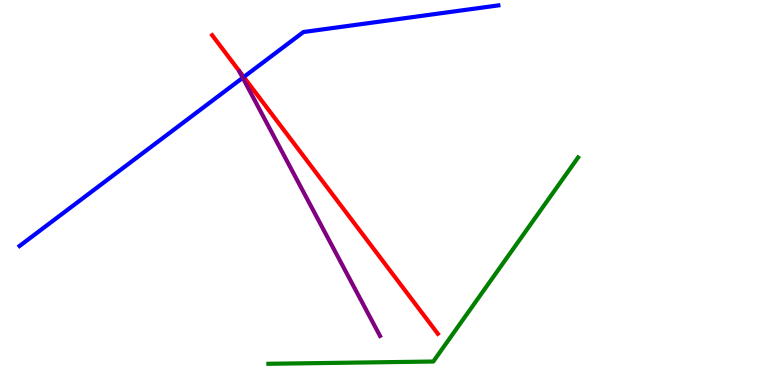[{'lines': ['blue', 'red'], 'intersections': [{'x': 3.15, 'y': 8.0}]}, {'lines': ['green', 'red'], 'intersections': []}, {'lines': ['purple', 'red'], 'intersections': []}, {'lines': ['blue', 'green'], 'intersections': []}, {'lines': ['blue', 'purple'], 'intersections': [{'x': 3.13, 'y': 7.98}]}, {'lines': ['green', 'purple'], 'intersections': []}]